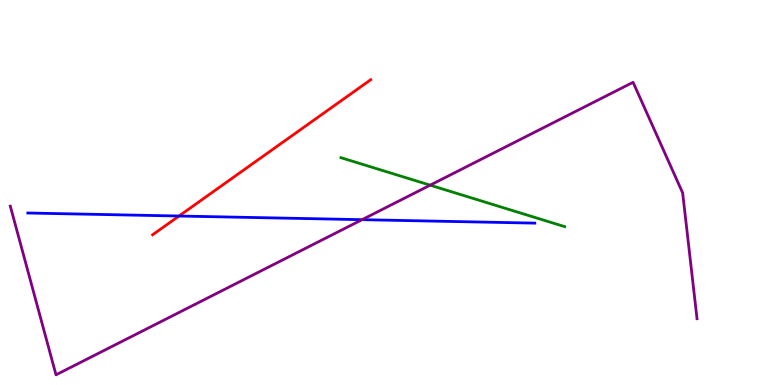[{'lines': ['blue', 'red'], 'intersections': [{'x': 2.31, 'y': 4.39}]}, {'lines': ['green', 'red'], 'intersections': []}, {'lines': ['purple', 'red'], 'intersections': []}, {'lines': ['blue', 'green'], 'intersections': []}, {'lines': ['blue', 'purple'], 'intersections': [{'x': 4.67, 'y': 4.29}]}, {'lines': ['green', 'purple'], 'intersections': [{'x': 5.55, 'y': 5.19}]}]